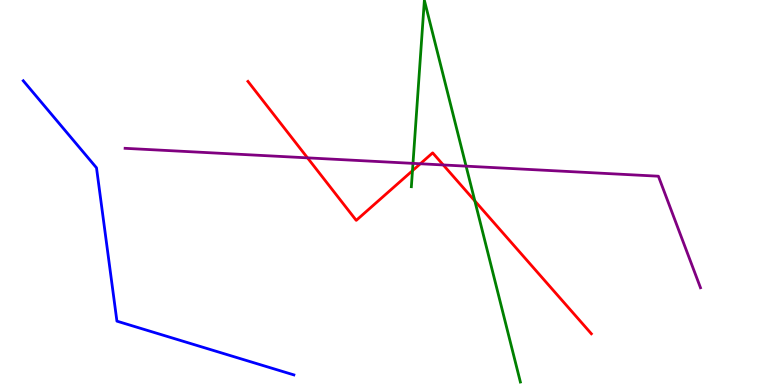[{'lines': ['blue', 'red'], 'intersections': []}, {'lines': ['green', 'red'], 'intersections': [{'x': 5.32, 'y': 5.57}, {'x': 6.13, 'y': 4.78}]}, {'lines': ['purple', 'red'], 'intersections': [{'x': 3.97, 'y': 5.9}, {'x': 5.42, 'y': 5.75}, {'x': 5.72, 'y': 5.72}]}, {'lines': ['blue', 'green'], 'intersections': []}, {'lines': ['blue', 'purple'], 'intersections': []}, {'lines': ['green', 'purple'], 'intersections': [{'x': 5.33, 'y': 5.76}, {'x': 6.01, 'y': 5.68}]}]